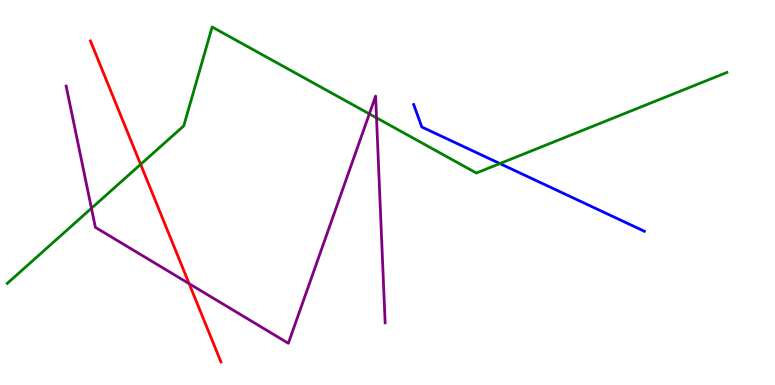[{'lines': ['blue', 'red'], 'intersections': []}, {'lines': ['green', 'red'], 'intersections': [{'x': 1.81, 'y': 5.73}]}, {'lines': ['purple', 'red'], 'intersections': [{'x': 2.44, 'y': 2.63}]}, {'lines': ['blue', 'green'], 'intersections': [{'x': 6.45, 'y': 5.75}]}, {'lines': ['blue', 'purple'], 'intersections': []}, {'lines': ['green', 'purple'], 'intersections': [{'x': 1.18, 'y': 4.59}, {'x': 4.77, 'y': 7.04}, {'x': 4.86, 'y': 6.94}]}]